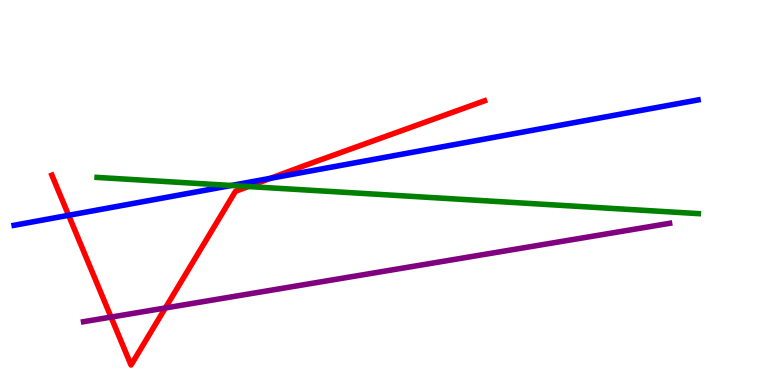[{'lines': ['blue', 'red'], 'intersections': [{'x': 0.885, 'y': 4.41}, {'x': 3.49, 'y': 5.37}]}, {'lines': ['green', 'red'], 'intersections': [{'x': 3.21, 'y': 5.16}]}, {'lines': ['purple', 'red'], 'intersections': [{'x': 1.43, 'y': 1.76}, {'x': 2.13, 'y': 2.0}]}, {'lines': ['blue', 'green'], 'intersections': [{'x': 2.98, 'y': 5.18}]}, {'lines': ['blue', 'purple'], 'intersections': []}, {'lines': ['green', 'purple'], 'intersections': []}]